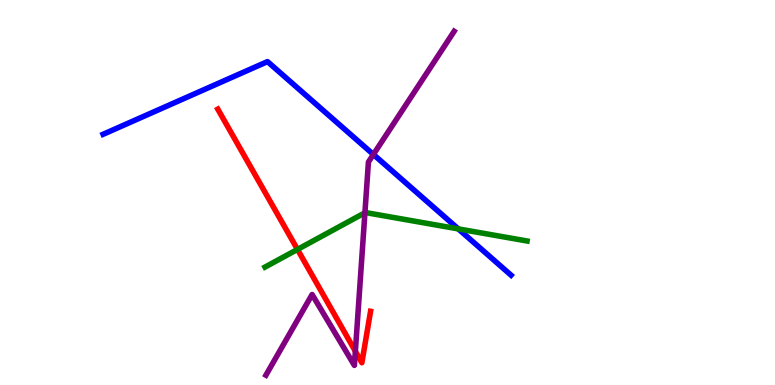[{'lines': ['blue', 'red'], 'intersections': []}, {'lines': ['green', 'red'], 'intersections': [{'x': 3.84, 'y': 3.52}]}, {'lines': ['purple', 'red'], 'intersections': [{'x': 4.59, 'y': 0.875}]}, {'lines': ['blue', 'green'], 'intersections': [{'x': 5.91, 'y': 4.05}]}, {'lines': ['blue', 'purple'], 'intersections': [{'x': 4.82, 'y': 5.99}]}, {'lines': ['green', 'purple'], 'intersections': [{'x': 4.71, 'y': 4.47}]}]